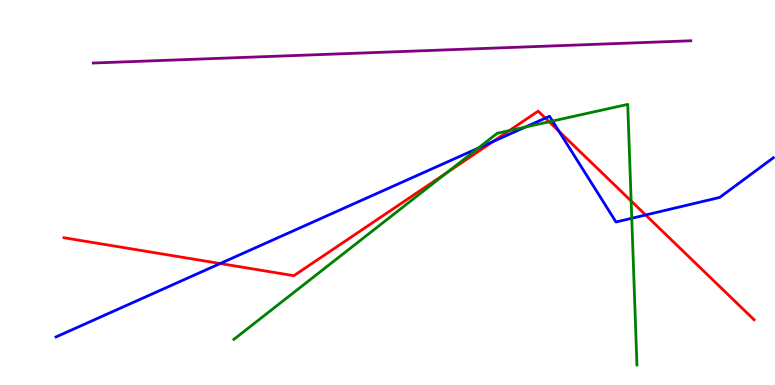[{'lines': ['blue', 'red'], 'intersections': [{'x': 2.84, 'y': 3.16}, {'x': 6.36, 'y': 6.33}, {'x': 7.04, 'y': 6.93}, {'x': 7.21, 'y': 6.59}, {'x': 8.33, 'y': 4.42}]}, {'lines': ['green', 'red'], 'intersections': [{'x': 5.77, 'y': 5.52}, {'x': 6.57, 'y': 6.61}, {'x': 7.09, 'y': 6.84}, {'x': 8.14, 'y': 4.78}]}, {'lines': ['purple', 'red'], 'intersections': []}, {'lines': ['blue', 'green'], 'intersections': [{'x': 6.17, 'y': 6.15}, {'x': 6.78, 'y': 6.7}, {'x': 7.13, 'y': 6.86}, {'x': 8.15, 'y': 4.33}]}, {'lines': ['blue', 'purple'], 'intersections': []}, {'lines': ['green', 'purple'], 'intersections': []}]